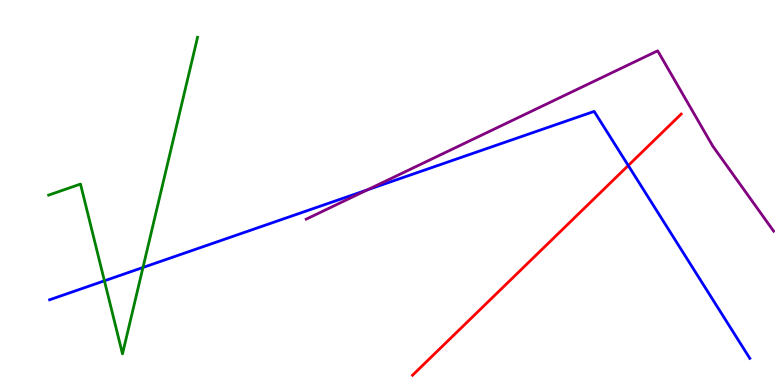[{'lines': ['blue', 'red'], 'intersections': [{'x': 8.11, 'y': 5.7}]}, {'lines': ['green', 'red'], 'intersections': []}, {'lines': ['purple', 'red'], 'intersections': []}, {'lines': ['blue', 'green'], 'intersections': [{'x': 1.35, 'y': 2.71}, {'x': 1.84, 'y': 3.05}]}, {'lines': ['blue', 'purple'], 'intersections': [{'x': 4.74, 'y': 5.07}]}, {'lines': ['green', 'purple'], 'intersections': []}]